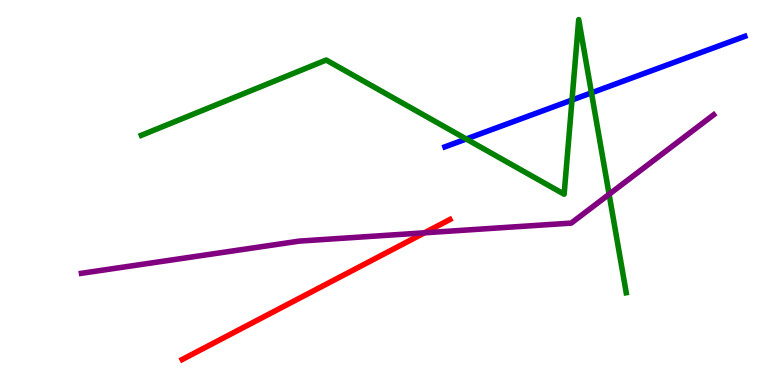[{'lines': ['blue', 'red'], 'intersections': []}, {'lines': ['green', 'red'], 'intersections': []}, {'lines': ['purple', 'red'], 'intersections': [{'x': 5.48, 'y': 3.95}]}, {'lines': ['blue', 'green'], 'intersections': [{'x': 6.02, 'y': 6.39}, {'x': 7.38, 'y': 7.4}, {'x': 7.63, 'y': 7.59}]}, {'lines': ['blue', 'purple'], 'intersections': []}, {'lines': ['green', 'purple'], 'intersections': [{'x': 7.86, 'y': 4.95}]}]